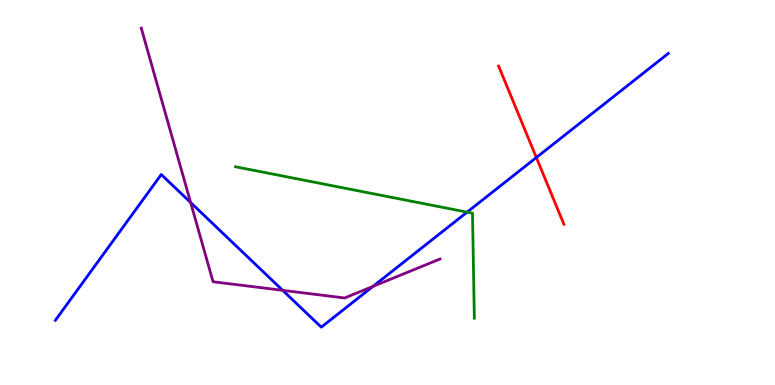[{'lines': ['blue', 'red'], 'intersections': [{'x': 6.92, 'y': 5.91}]}, {'lines': ['green', 'red'], 'intersections': []}, {'lines': ['purple', 'red'], 'intersections': []}, {'lines': ['blue', 'green'], 'intersections': [{'x': 6.03, 'y': 4.49}]}, {'lines': ['blue', 'purple'], 'intersections': [{'x': 2.46, 'y': 4.74}, {'x': 3.65, 'y': 2.46}, {'x': 4.81, 'y': 2.56}]}, {'lines': ['green', 'purple'], 'intersections': []}]